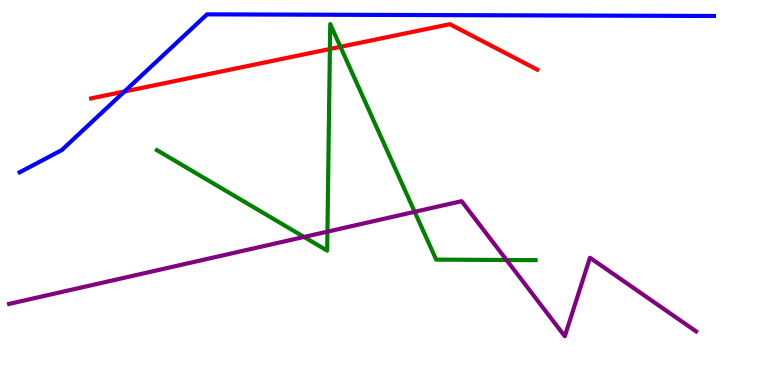[{'lines': ['blue', 'red'], 'intersections': [{'x': 1.61, 'y': 7.62}]}, {'lines': ['green', 'red'], 'intersections': [{'x': 4.26, 'y': 8.73}, {'x': 4.39, 'y': 8.78}]}, {'lines': ['purple', 'red'], 'intersections': []}, {'lines': ['blue', 'green'], 'intersections': []}, {'lines': ['blue', 'purple'], 'intersections': []}, {'lines': ['green', 'purple'], 'intersections': [{'x': 3.92, 'y': 3.85}, {'x': 4.23, 'y': 3.98}, {'x': 5.35, 'y': 4.5}, {'x': 6.54, 'y': 3.25}]}]